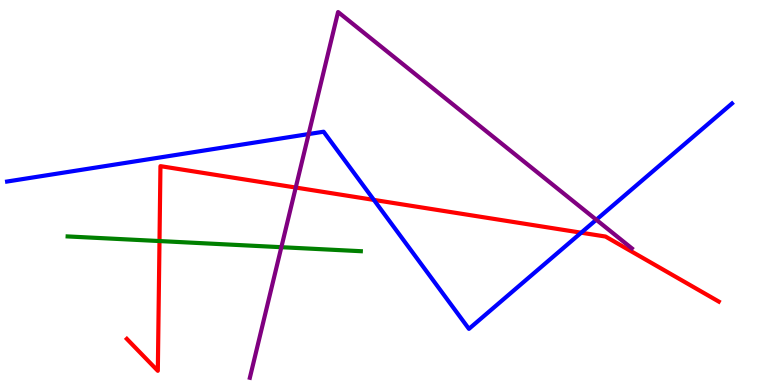[{'lines': ['blue', 'red'], 'intersections': [{'x': 4.82, 'y': 4.81}, {'x': 7.5, 'y': 3.96}]}, {'lines': ['green', 'red'], 'intersections': [{'x': 2.06, 'y': 3.74}]}, {'lines': ['purple', 'red'], 'intersections': [{'x': 3.82, 'y': 5.13}]}, {'lines': ['blue', 'green'], 'intersections': []}, {'lines': ['blue', 'purple'], 'intersections': [{'x': 3.98, 'y': 6.52}, {'x': 7.69, 'y': 4.29}]}, {'lines': ['green', 'purple'], 'intersections': [{'x': 3.63, 'y': 3.58}]}]